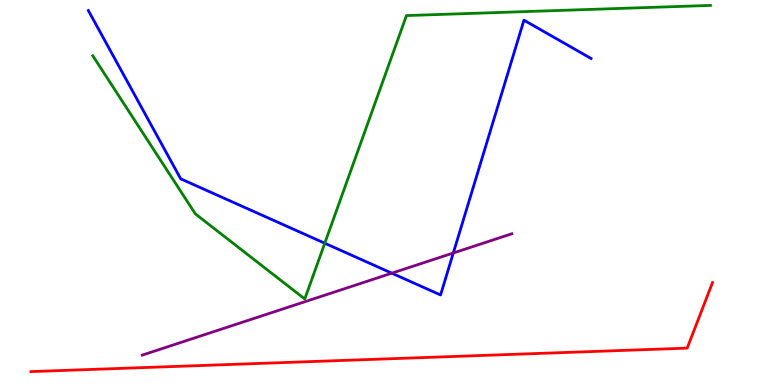[{'lines': ['blue', 'red'], 'intersections': []}, {'lines': ['green', 'red'], 'intersections': []}, {'lines': ['purple', 'red'], 'intersections': []}, {'lines': ['blue', 'green'], 'intersections': [{'x': 4.19, 'y': 3.68}]}, {'lines': ['blue', 'purple'], 'intersections': [{'x': 5.06, 'y': 2.9}, {'x': 5.85, 'y': 3.43}]}, {'lines': ['green', 'purple'], 'intersections': []}]